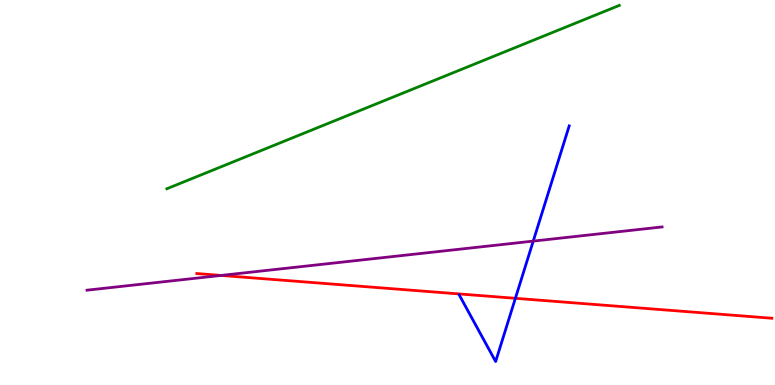[{'lines': ['blue', 'red'], 'intersections': [{'x': 6.65, 'y': 2.25}]}, {'lines': ['green', 'red'], 'intersections': []}, {'lines': ['purple', 'red'], 'intersections': [{'x': 2.85, 'y': 2.85}]}, {'lines': ['blue', 'green'], 'intersections': []}, {'lines': ['blue', 'purple'], 'intersections': [{'x': 6.88, 'y': 3.74}]}, {'lines': ['green', 'purple'], 'intersections': []}]